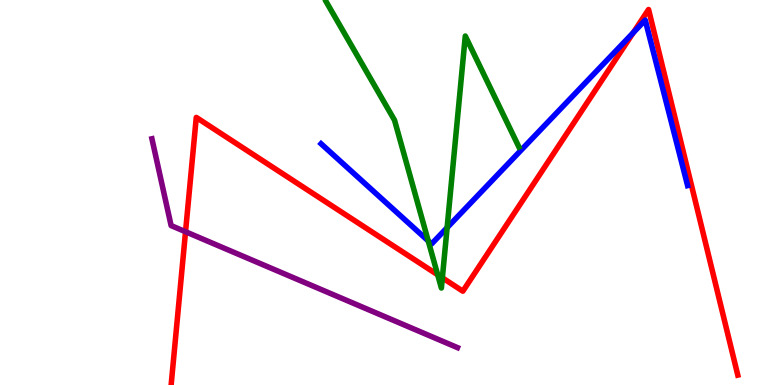[{'lines': ['blue', 'red'], 'intersections': [{'x': 8.17, 'y': 9.15}]}, {'lines': ['green', 'red'], 'intersections': [{'x': 5.65, 'y': 2.86}, {'x': 5.71, 'y': 2.78}]}, {'lines': ['purple', 'red'], 'intersections': [{'x': 2.39, 'y': 3.98}]}, {'lines': ['blue', 'green'], 'intersections': [{'x': 5.53, 'y': 3.74}, {'x': 5.77, 'y': 4.09}]}, {'lines': ['blue', 'purple'], 'intersections': []}, {'lines': ['green', 'purple'], 'intersections': []}]